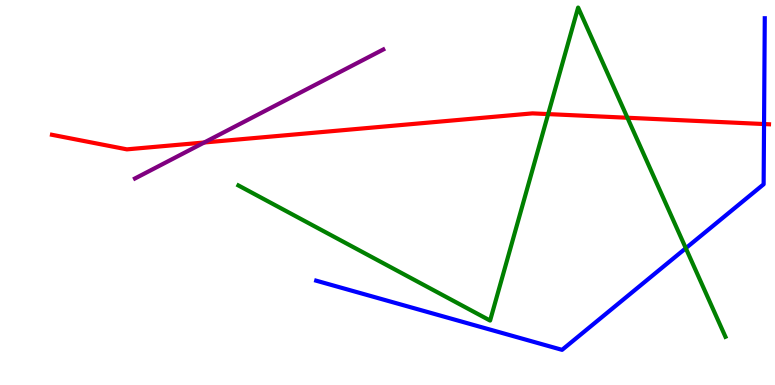[{'lines': ['blue', 'red'], 'intersections': [{'x': 9.86, 'y': 6.78}]}, {'lines': ['green', 'red'], 'intersections': [{'x': 7.07, 'y': 7.04}, {'x': 8.1, 'y': 6.94}]}, {'lines': ['purple', 'red'], 'intersections': [{'x': 2.64, 'y': 6.3}]}, {'lines': ['blue', 'green'], 'intersections': [{'x': 8.85, 'y': 3.55}]}, {'lines': ['blue', 'purple'], 'intersections': []}, {'lines': ['green', 'purple'], 'intersections': []}]